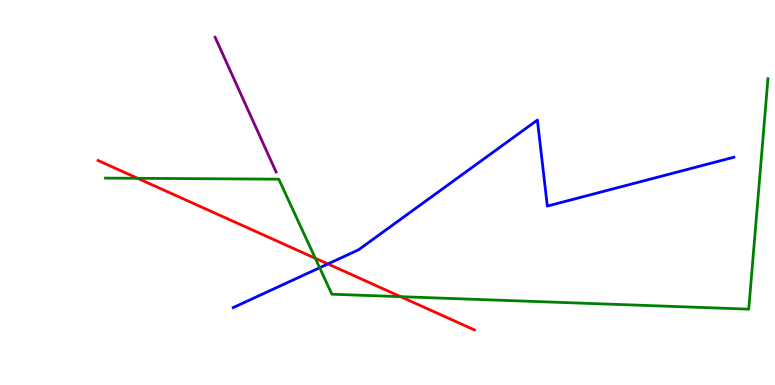[{'lines': ['blue', 'red'], 'intersections': [{'x': 4.23, 'y': 3.14}]}, {'lines': ['green', 'red'], 'intersections': [{'x': 1.78, 'y': 5.37}, {'x': 4.07, 'y': 3.29}, {'x': 5.17, 'y': 2.29}]}, {'lines': ['purple', 'red'], 'intersections': []}, {'lines': ['blue', 'green'], 'intersections': [{'x': 4.12, 'y': 3.05}]}, {'lines': ['blue', 'purple'], 'intersections': []}, {'lines': ['green', 'purple'], 'intersections': []}]